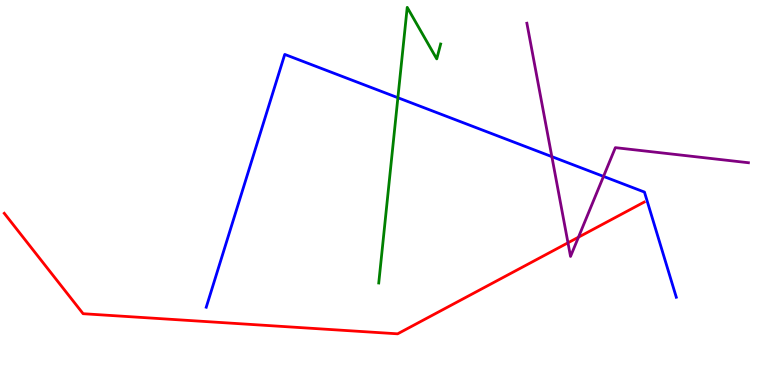[{'lines': ['blue', 'red'], 'intersections': []}, {'lines': ['green', 'red'], 'intersections': []}, {'lines': ['purple', 'red'], 'intersections': [{'x': 7.33, 'y': 3.69}, {'x': 7.46, 'y': 3.84}]}, {'lines': ['blue', 'green'], 'intersections': [{'x': 5.13, 'y': 7.46}]}, {'lines': ['blue', 'purple'], 'intersections': [{'x': 7.12, 'y': 5.93}, {'x': 7.79, 'y': 5.42}]}, {'lines': ['green', 'purple'], 'intersections': []}]